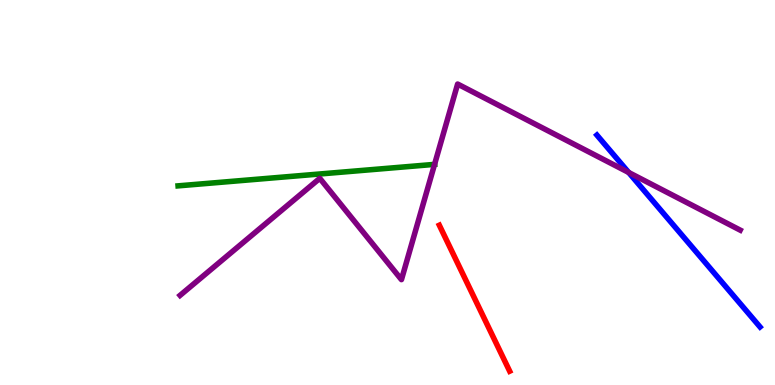[{'lines': ['blue', 'red'], 'intersections': []}, {'lines': ['green', 'red'], 'intersections': []}, {'lines': ['purple', 'red'], 'intersections': []}, {'lines': ['blue', 'green'], 'intersections': []}, {'lines': ['blue', 'purple'], 'intersections': [{'x': 8.11, 'y': 5.52}]}, {'lines': ['green', 'purple'], 'intersections': [{'x': 5.61, 'y': 5.73}]}]